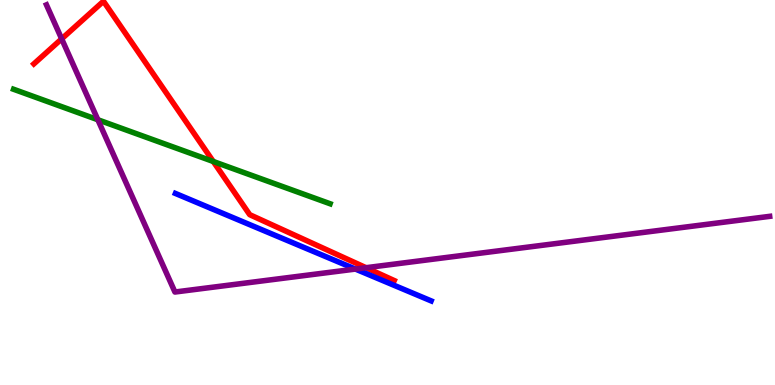[{'lines': ['blue', 'red'], 'intersections': []}, {'lines': ['green', 'red'], 'intersections': [{'x': 2.75, 'y': 5.81}]}, {'lines': ['purple', 'red'], 'intersections': [{'x': 0.796, 'y': 8.99}, {'x': 4.72, 'y': 3.05}]}, {'lines': ['blue', 'green'], 'intersections': []}, {'lines': ['blue', 'purple'], 'intersections': [{'x': 4.59, 'y': 3.01}]}, {'lines': ['green', 'purple'], 'intersections': [{'x': 1.26, 'y': 6.89}]}]